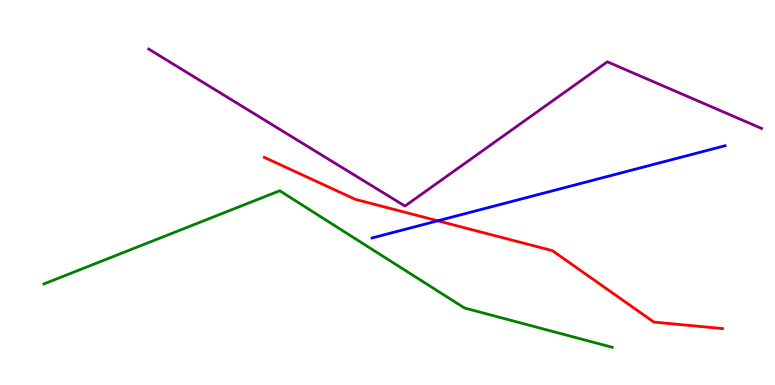[{'lines': ['blue', 'red'], 'intersections': [{'x': 5.65, 'y': 4.26}]}, {'lines': ['green', 'red'], 'intersections': []}, {'lines': ['purple', 'red'], 'intersections': []}, {'lines': ['blue', 'green'], 'intersections': []}, {'lines': ['blue', 'purple'], 'intersections': []}, {'lines': ['green', 'purple'], 'intersections': []}]